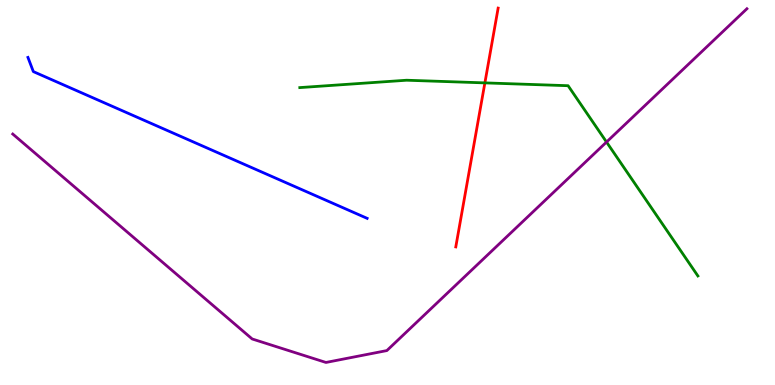[{'lines': ['blue', 'red'], 'intersections': []}, {'lines': ['green', 'red'], 'intersections': [{'x': 6.26, 'y': 7.85}]}, {'lines': ['purple', 'red'], 'intersections': []}, {'lines': ['blue', 'green'], 'intersections': []}, {'lines': ['blue', 'purple'], 'intersections': []}, {'lines': ['green', 'purple'], 'intersections': [{'x': 7.83, 'y': 6.31}]}]